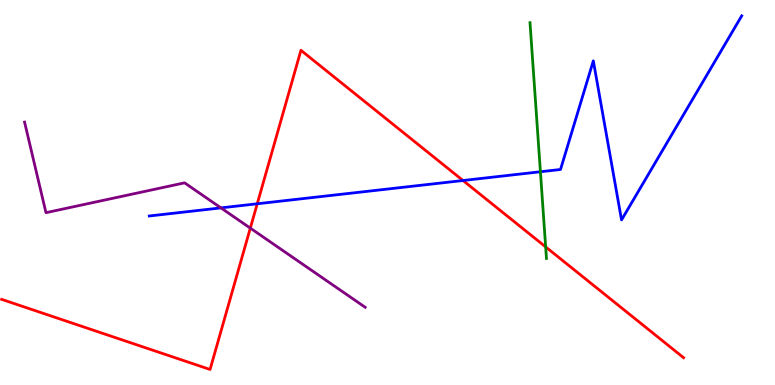[{'lines': ['blue', 'red'], 'intersections': [{'x': 3.32, 'y': 4.71}, {'x': 5.97, 'y': 5.31}]}, {'lines': ['green', 'red'], 'intersections': [{'x': 7.04, 'y': 3.59}]}, {'lines': ['purple', 'red'], 'intersections': [{'x': 3.23, 'y': 4.07}]}, {'lines': ['blue', 'green'], 'intersections': [{'x': 6.97, 'y': 5.54}]}, {'lines': ['blue', 'purple'], 'intersections': [{'x': 2.85, 'y': 4.6}]}, {'lines': ['green', 'purple'], 'intersections': []}]